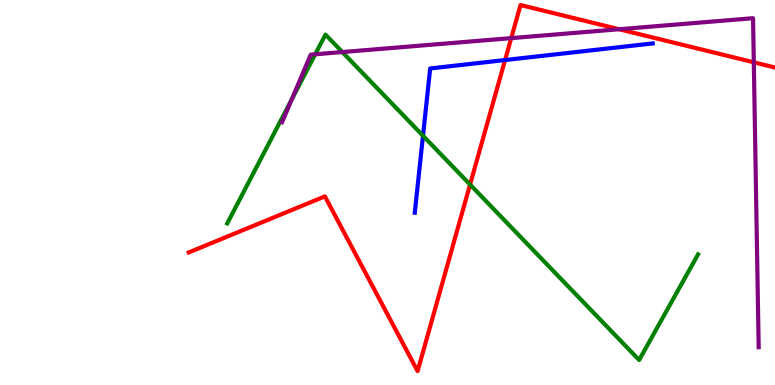[{'lines': ['blue', 'red'], 'intersections': [{'x': 6.52, 'y': 8.44}]}, {'lines': ['green', 'red'], 'intersections': [{'x': 6.07, 'y': 5.21}]}, {'lines': ['purple', 'red'], 'intersections': [{'x': 6.6, 'y': 9.01}, {'x': 7.99, 'y': 9.24}, {'x': 9.73, 'y': 8.38}]}, {'lines': ['blue', 'green'], 'intersections': [{'x': 5.46, 'y': 6.47}]}, {'lines': ['blue', 'purple'], 'intersections': []}, {'lines': ['green', 'purple'], 'intersections': [{'x': 3.76, 'y': 7.41}, {'x': 4.07, 'y': 8.59}, {'x': 4.42, 'y': 8.65}]}]